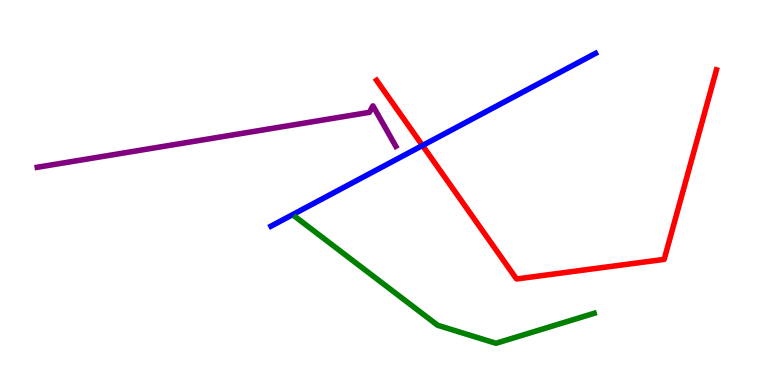[{'lines': ['blue', 'red'], 'intersections': [{'x': 5.45, 'y': 6.22}]}, {'lines': ['green', 'red'], 'intersections': []}, {'lines': ['purple', 'red'], 'intersections': []}, {'lines': ['blue', 'green'], 'intersections': []}, {'lines': ['blue', 'purple'], 'intersections': []}, {'lines': ['green', 'purple'], 'intersections': []}]